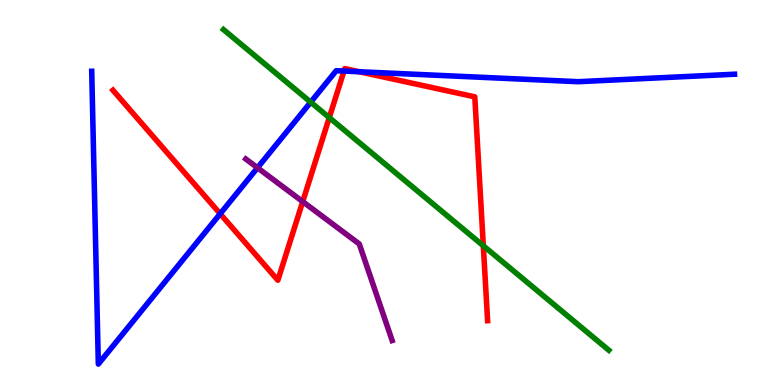[{'lines': ['blue', 'red'], 'intersections': [{'x': 2.84, 'y': 4.45}, {'x': 4.44, 'y': 8.15}, {'x': 4.64, 'y': 8.14}]}, {'lines': ['green', 'red'], 'intersections': [{'x': 4.25, 'y': 6.95}, {'x': 6.24, 'y': 3.62}]}, {'lines': ['purple', 'red'], 'intersections': [{'x': 3.91, 'y': 4.76}]}, {'lines': ['blue', 'green'], 'intersections': [{'x': 4.01, 'y': 7.35}]}, {'lines': ['blue', 'purple'], 'intersections': [{'x': 3.32, 'y': 5.64}]}, {'lines': ['green', 'purple'], 'intersections': []}]